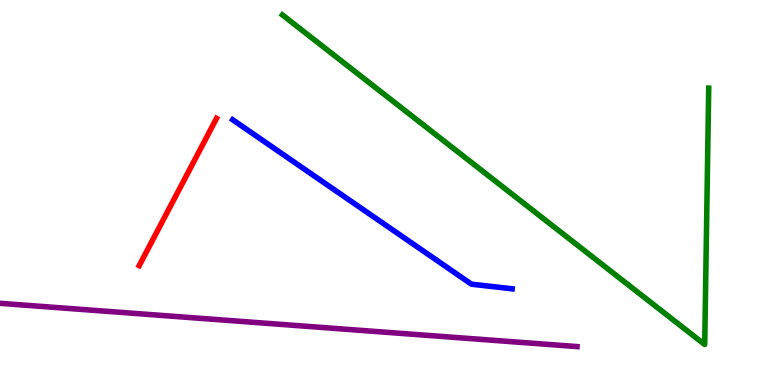[{'lines': ['blue', 'red'], 'intersections': []}, {'lines': ['green', 'red'], 'intersections': []}, {'lines': ['purple', 'red'], 'intersections': []}, {'lines': ['blue', 'green'], 'intersections': []}, {'lines': ['blue', 'purple'], 'intersections': []}, {'lines': ['green', 'purple'], 'intersections': []}]